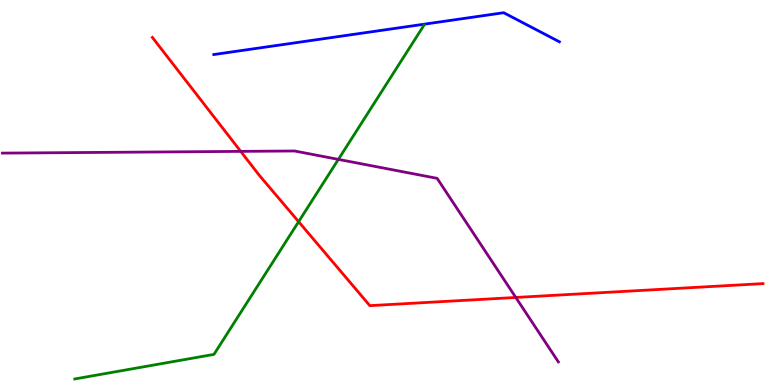[{'lines': ['blue', 'red'], 'intersections': []}, {'lines': ['green', 'red'], 'intersections': [{'x': 3.85, 'y': 4.24}]}, {'lines': ['purple', 'red'], 'intersections': [{'x': 3.11, 'y': 6.07}, {'x': 6.66, 'y': 2.27}]}, {'lines': ['blue', 'green'], 'intersections': []}, {'lines': ['blue', 'purple'], 'intersections': []}, {'lines': ['green', 'purple'], 'intersections': [{'x': 4.37, 'y': 5.86}]}]